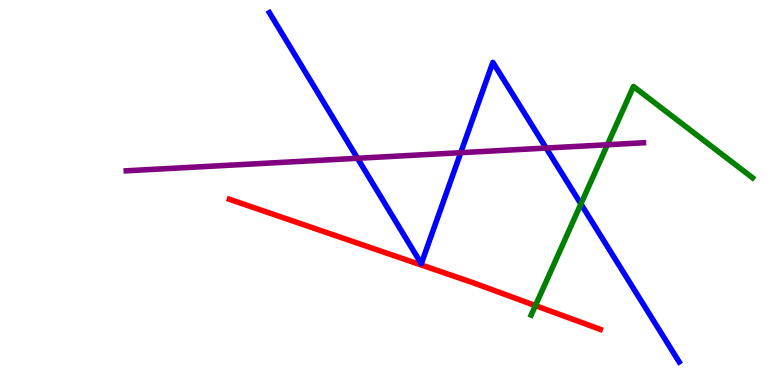[{'lines': ['blue', 'red'], 'intersections': []}, {'lines': ['green', 'red'], 'intersections': [{'x': 6.91, 'y': 2.06}]}, {'lines': ['purple', 'red'], 'intersections': []}, {'lines': ['blue', 'green'], 'intersections': [{'x': 7.5, 'y': 4.7}]}, {'lines': ['blue', 'purple'], 'intersections': [{'x': 4.61, 'y': 5.89}, {'x': 5.95, 'y': 6.03}, {'x': 7.05, 'y': 6.15}]}, {'lines': ['green', 'purple'], 'intersections': [{'x': 7.84, 'y': 6.24}]}]